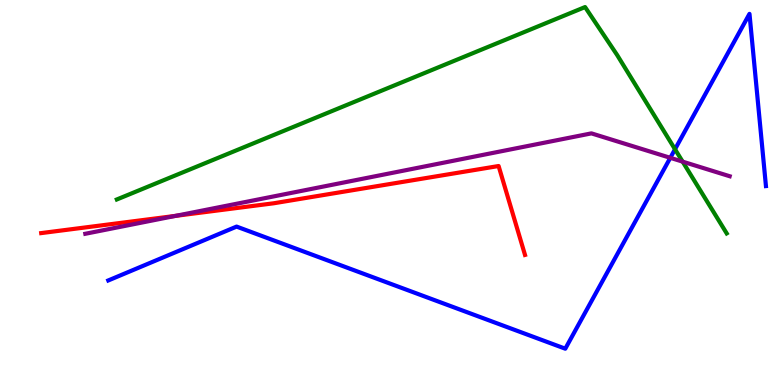[{'lines': ['blue', 'red'], 'intersections': []}, {'lines': ['green', 'red'], 'intersections': []}, {'lines': ['purple', 'red'], 'intersections': [{'x': 2.27, 'y': 4.39}]}, {'lines': ['blue', 'green'], 'intersections': [{'x': 8.71, 'y': 6.12}]}, {'lines': ['blue', 'purple'], 'intersections': [{'x': 8.65, 'y': 5.9}]}, {'lines': ['green', 'purple'], 'intersections': [{'x': 8.81, 'y': 5.8}]}]